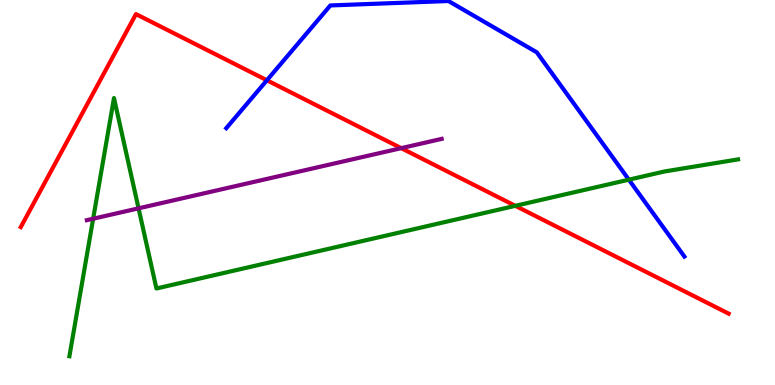[{'lines': ['blue', 'red'], 'intersections': [{'x': 3.44, 'y': 7.92}]}, {'lines': ['green', 'red'], 'intersections': [{'x': 6.65, 'y': 4.65}]}, {'lines': ['purple', 'red'], 'intersections': [{'x': 5.18, 'y': 6.15}]}, {'lines': ['blue', 'green'], 'intersections': [{'x': 8.11, 'y': 5.33}]}, {'lines': ['blue', 'purple'], 'intersections': []}, {'lines': ['green', 'purple'], 'intersections': [{'x': 1.2, 'y': 4.32}, {'x': 1.79, 'y': 4.59}]}]